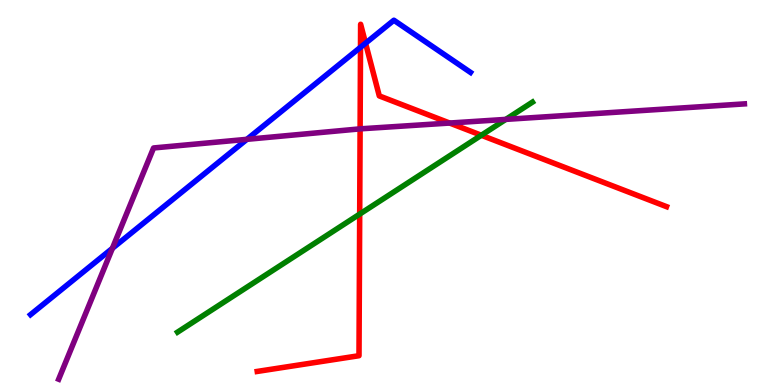[{'lines': ['blue', 'red'], 'intersections': [{'x': 4.65, 'y': 8.77}, {'x': 4.72, 'y': 8.88}]}, {'lines': ['green', 'red'], 'intersections': [{'x': 4.64, 'y': 4.44}, {'x': 6.21, 'y': 6.49}]}, {'lines': ['purple', 'red'], 'intersections': [{'x': 4.65, 'y': 6.65}, {'x': 5.8, 'y': 6.8}]}, {'lines': ['blue', 'green'], 'intersections': []}, {'lines': ['blue', 'purple'], 'intersections': [{'x': 1.45, 'y': 3.55}, {'x': 3.19, 'y': 6.38}]}, {'lines': ['green', 'purple'], 'intersections': [{'x': 6.53, 'y': 6.9}]}]